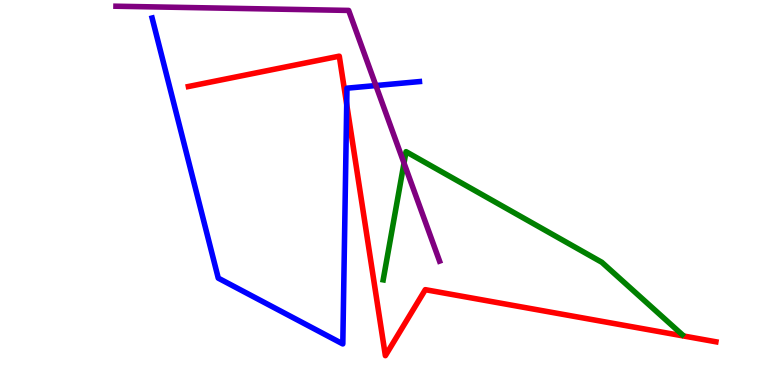[{'lines': ['blue', 'red'], 'intersections': [{'x': 4.47, 'y': 7.29}]}, {'lines': ['green', 'red'], 'intersections': []}, {'lines': ['purple', 'red'], 'intersections': []}, {'lines': ['blue', 'green'], 'intersections': []}, {'lines': ['blue', 'purple'], 'intersections': [{'x': 4.85, 'y': 7.78}]}, {'lines': ['green', 'purple'], 'intersections': [{'x': 5.21, 'y': 5.76}]}]